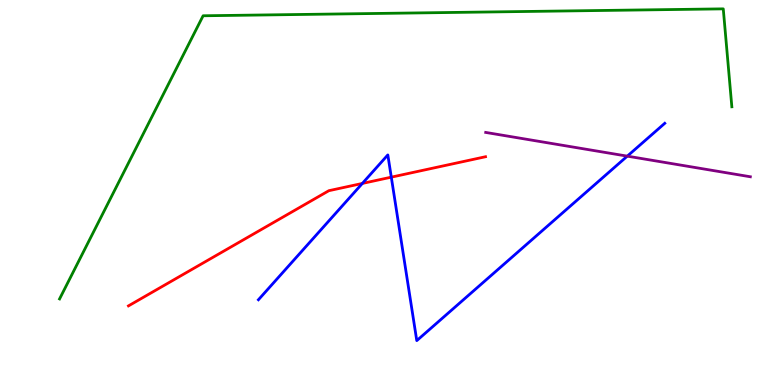[{'lines': ['blue', 'red'], 'intersections': [{'x': 4.68, 'y': 5.24}, {'x': 5.05, 'y': 5.4}]}, {'lines': ['green', 'red'], 'intersections': []}, {'lines': ['purple', 'red'], 'intersections': []}, {'lines': ['blue', 'green'], 'intersections': []}, {'lines': ['blue', 'purple'], 'intersections': [{'x': 8.09, 'y': 5.94}]}, {'lines': ['green', 'purple'], 'intersections': []}]